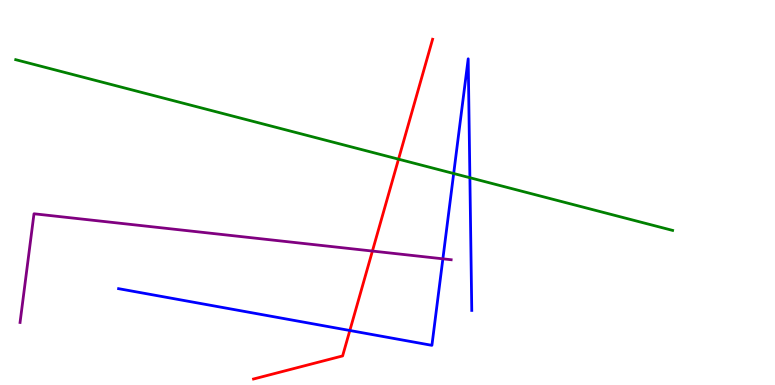[{'lines': ['blue', 'red'], 'intersections': [{'x': 4.51, 'y': 1.42}]}, {'lines': ['green', 'red'], 'intersections': [{'x': 5.14, 'y': 5.87}]}, {'lines': ['purple', 'red'], 'intersections': [{'x': 4.81, 'y': 3.48}]}, {'lines': ['blue', 'green'], 'intersections': [{'x': 5.85, 'y': 5.49}, {'x': 6.06, 'y': 5.38}]}, {'lines': ['blue', 'purple'], 'intersections': [{'x': 5.71, 'y': 3.28}]}, {'lines': ['green', 'purple'], 'intersections': []}]